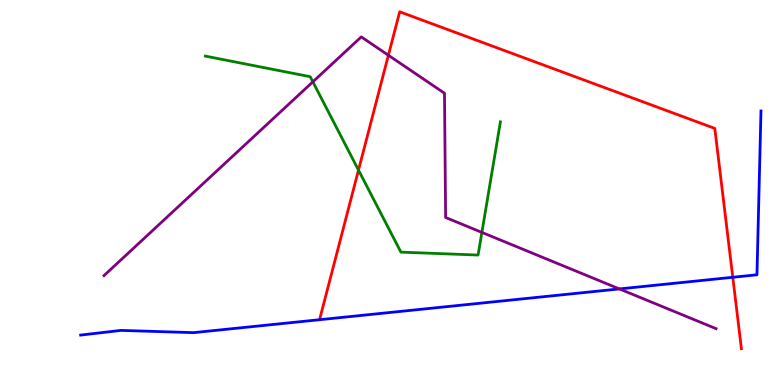[{'lines': ['blue', 'red'], 'intersections': [{'x': 9.46, 'y': 2.8}]}, {'lines': ['green', 'red'], 'intersections': [{'x': 4.63, 'y': 5.58}]}, {'lines': ['purple', 'red'], 'intersections': [{'x': 5.01, 'y': 8.56}]}, {'lines': ['blue', 'green'], 'intersections': []}, {'lines': ['blue', 'purple'], 'intersections': [{'x': 7.99, 'y': 2.5}]}, {'lines': ['green', 'purple'], 'intersections': [{'x': 4.04, 'y': 7.87}, {'x': 6.22, 'y': 3.96}]}]